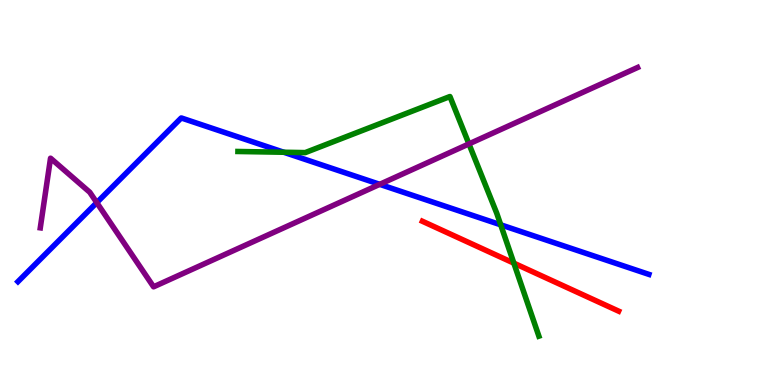[{'lines': ['blue', 'red'], 'intersections': []}, {'lines': ['green', 'red'], 'intersections': [{'x': 6.63, 'y': 3.16}]}, {'lines': ['purple', 'red'], 'intersections': []}, {'lines': ['blue', 'green'], 'intersections': [{'x': 3.66, 'y': 6.05}, {'x': 6.46, 'y': 4.16}]}, {'lines': ['blue', 'purple'], 'intersections': [{'x': 1.25, 'y': 4.74}, {'x': 4.9, 'y': 5.21}]}, {'lines': ['green', 'purple'], 'intersections': [{'x': 6.05, 'y': 6.26}]}]